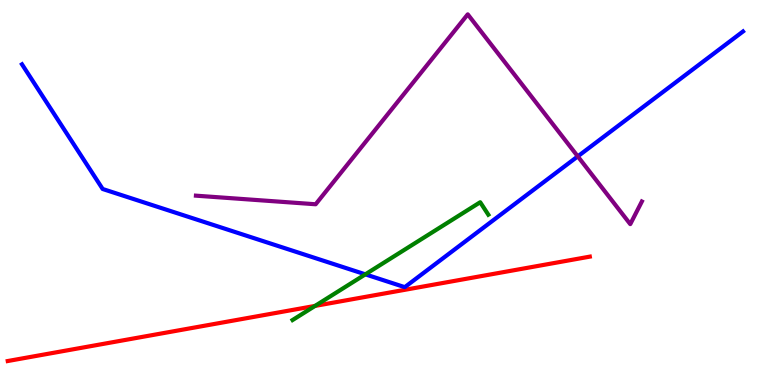[{'lines': ['blue', 'red'], 'intersections': []}, {'lines': ['green', 'red'], 'intersections': [{'x': 4.07, 'y': 2.05}]}, {'lines': ['purple', 'red'], 'intersections': []}, {'lines': ['blue', 'green'], 'intersections': [{'x': 4.71, 'y': 2.87}]}, {'lines': ['blue', 'purple'], 'intersections': [{'x': 7.46, 'y': 5.94}]}, {'lines': ['green', 'purple'], 'intersections': []}]